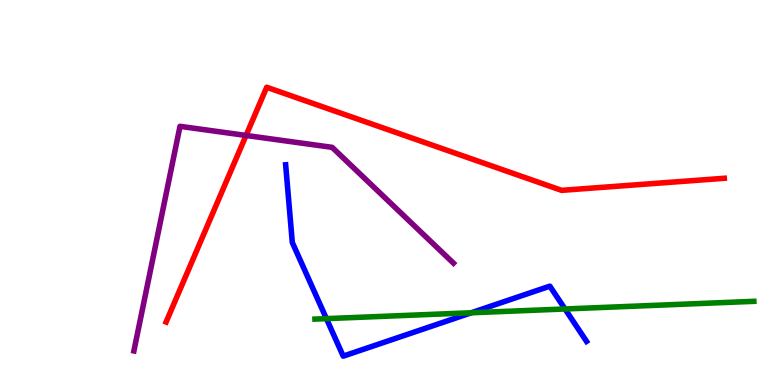[{'lines': ['blue', 'red'], 'intersections': []}, {'lines': ['green', 'red'], 'intersections': []}, {'lines': ['purple', 'red'], 'intersections': [{'x': 3.17, 'y': 6.48}]}, {'lines': ['blue', 'green'], 'intersections': [{'x': 4.21, 'y': 1.72}, {'x': 6.08, 'y': 1.88}, {'x': 7.29, 'y': 1.97}]}, {'lines': ['blue', 'purple'], 'intersections': []}, {'lines': ['green', 'purple'], 'intersections': []}]